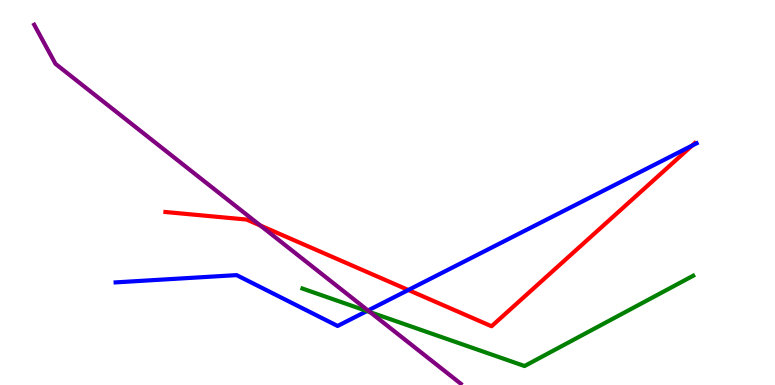[{'lines': ['blue', 'red'], 'intersections': [{'x': 5.27, 'y': 2.47}, {'x': 8.93, 'y': 6.22}]}, {'lines': ['green', 'red'], 'intersections': []}, {'lines': ['purple', 'red'], 'intersections': [{'x': 3.36, 'y': 4.14}]}, {'lines': ['blue', 'green'], 'intersections': [{'x': 4.73, 'y': 1.92}]}, {'lines': ['blue', 'purple'], 'intersections': [{'x': 4.75, 'y': 1.94}]}, {'lines': ['green', 'purple'], 'intersections': [{'x': 4.78, 'y': 1.89}]}]